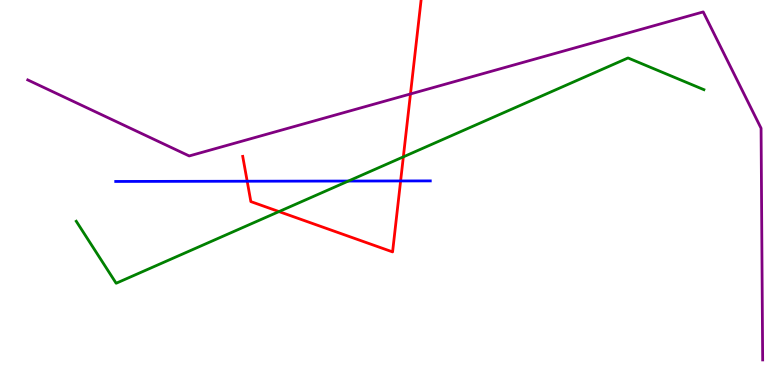[{'lines': ['blue', 'red'], 'intersections': [{'x': 3.19, 'y': 5.29}, {'x': 5.17, 'y': 5.3}]}, {'lines': ['green', 'red'], 'intersections': [{'x': 3.6, 'y': 4.5}, {'x': 5.2, 'y': 5.93}]}, {'lines': ['purple', 'red'], 'intersections': [{'x': 5.3, 'y': 7.56}]}, {'lines': ['blue', 'green'], 'intersections': [{'x': 4.5, 'y': 5.3}]}, {'lines': ['blue', 'purple'], 'intersections': []}, {'lines': ['green', 'purple'], 'intersections': []}]